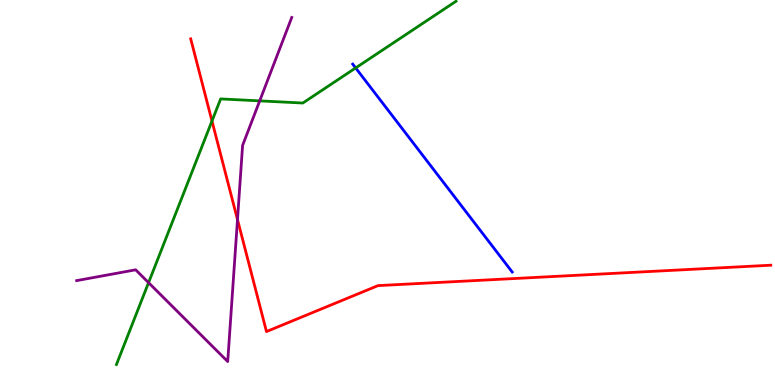[{'lines': ['blue', 'red'], 'intersections': []}, {'lines': ['green', 'red'], 'intersections': [{'x': 2.74, 'y': 6.86}]}, {'lines': ['purple', 'red'], 'intersections': [{'x': 3.06, 'y': 4.3}]}, {'lines': ['blue', 'green'], 'intersections': [{'x': 4.59, 'y': 8.24}]}, {'lines': ['blue', 'purple'], 'intersections': []}, {'lines': ['green', 'purple'], 'intersections': [{'x': 1.92, 'y': 2.66}, {'x': 3.35, 'y': 7.38}]}]